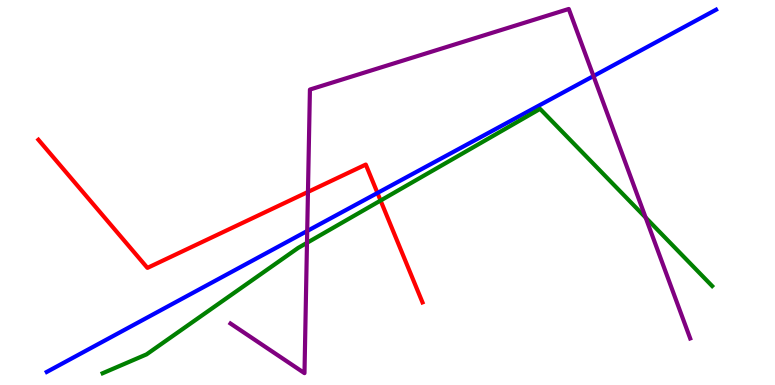[{'lines': ['blue', 'red'], 'intersections': [{'x': 4.87, 'y': 4.99}]}, {'lines': ['green', 'red'], 'intersections': [{'x': 4.91, 'y': 4.79}]}, {'lines': ['purple', 'red'], 'intersections': [{'x': 3.97, 'y': 5.01}]}, {'lines': ['blue', 'green'], 'intersections': []}, {'lines': ['blue', 'purple'], 'intersections': [{'x': 3.96, 'y': 4.0}, {'x': 7.66, 'y': 8.02}]}, {'lines': ['green', 'purple'], 'intersections': [{'x': 3.96, 'y': 3.69}, {'x': 8.33, 'y': 4.35}]}]